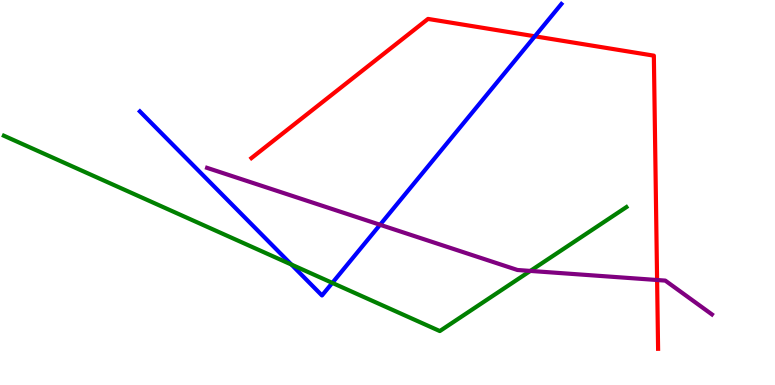[{'lines': ['blue', 'red'], 'intersections': [{'x': 6.9, 'y': 9.06}]}, {'lines': ['green', 'red'], 'intersections': []}, {'lines': ['purple', 'red'], 'intersections': [{'x': 8.48, 'y': 2.73}]}, {'lines': ['blue', 'green'], 'intersections': [{'x': 3.76, 'y': 3.13}, {'x': 4.29, 'y': 2.65}]}, {'lines': ['blue', 'purple'], 'intersections': [{'x': 4.9, 'y': 4.16}]}, {'lines': ['green', 'purple'], 'intersections': [{'x': 6.84, 'y': 2.96}]}]